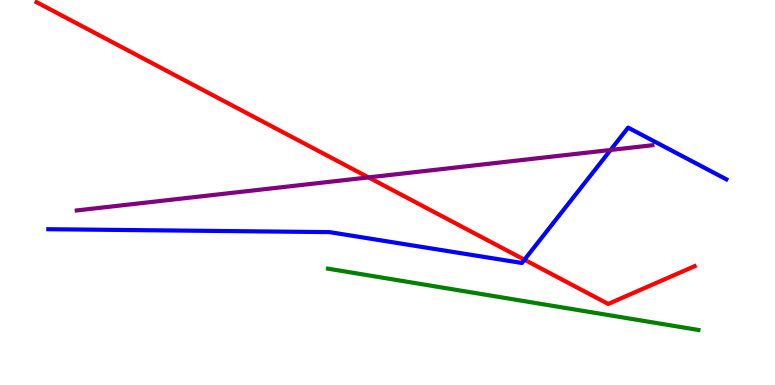[{'lines': ['blue', 'red'], 'intersections': [{'x': 6.77, 'y': 3.25}]}, {'lines': ['green', 'red'], 'intersections': []}, {'lines': ['purple', 'red'], 'intersections': [{'x': 4.75, 'y': 5.39}]}, {'lines': ['blue', 'green'], 'intersections': []}, {'lines': ['blue', 'purple'], 'intersections': [{'x': 7.88, 'y': 6.1}]}, {'lines': ['green', 'purple'], 'intersections': []}]